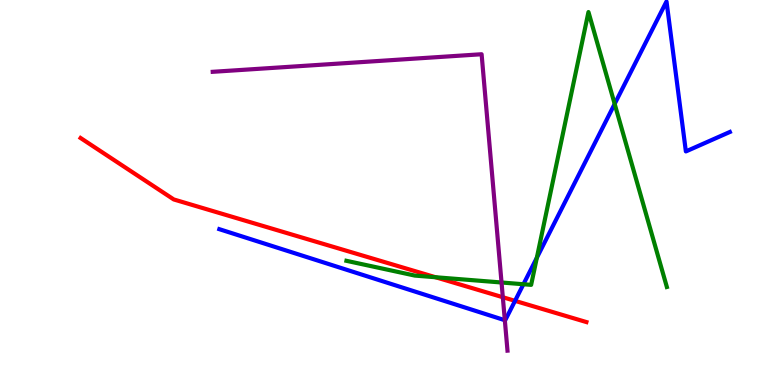[{'lines': ['blue', 'red'], 'intersections': [{'x': 6.65, 'y': 2.19}]}, {'lines': ['green', 'red'], 'intersections': [{'x': 5.62, 'y': 2.8}]}, {'lines': ['purple', 'red'], 'intersections': [{'x': 6.49, 'y': 2.28}]}, {'lines': ['blue', 'green'], 'intersections': [{'x': 6.75, 'y': 2.62}, {'x': 6.93, 'y': 3.31}, {'x': 7.93, 'y': 7.3}]}, {'lines': ['blue', 'purple'], 'intersections': [{'x': 6.51, 'y': 1.68}]}, {'lines': ['green', 'purple'], 'intersections': [{'x': 6.47, 'y': 2.66}]}]